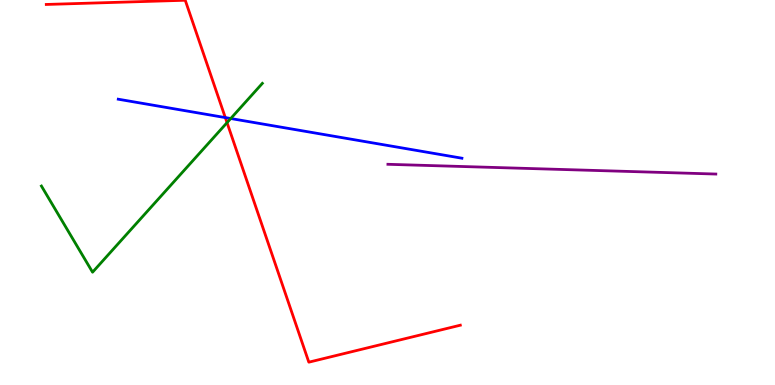[{'lines': ['blue', 'red'], 'intersections': [{'x': 2.91, 'y': 6.95}]}, {'lines': ['green', 'red'], 'intersections': [{'x': 2.93, 'y': 6.81}]}, {'lines': ['purple', 'red'], 'intersections': []}, {'lines': ['blue', 'green'], 'intersections': [{'x': 2.98, 'y': 6.92}]}, {'lines': ['blue', 'purple'], 'intersections': []}, {'lines': ['green', 'purple'], 'intersections': []}]